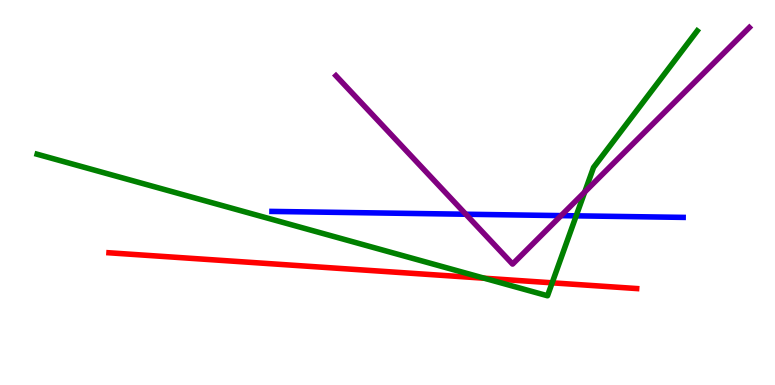[{'lines': ['blue', 'red'], 'intersections': []}, {'lines': ['green', 'red'], 'intersections': [{'x': 6.25, 'y': 2.77}, {'x': 7.12, 'y': 2.65}]}, {'lines': ['purple', 'red'], 'intersections': []}, {'lines': ['blue', 'green'], 'intersections': [{'x': 7.43, 'y': 4.39}]}, {'lines': ['blue', 'purple'], 'intersections': [{'x': 6.01, 'y': 4.44}, {'x': 7.24, 'y': 4.4}]}, {'lines': ['green', 'purple'], 'intersections': [{'x': 7.54, 'y': 5.01}]}]